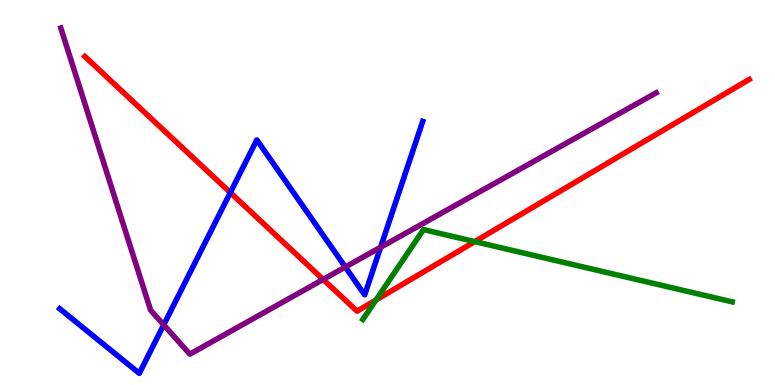[{'lines': ['blue', 'red'], 'intersections': [{'x': 2.97, 'y': 5.0}]}, {'lines': ['green', 'red'], 'intersections': [{'x': 4.85, 'y': 2.21}, {'x': 6.13, 'y': 3.72}]}, {'lines': ['purple', 'red'], 'intersections': [{'x': 4.17, 'y': 2.74}]}, {'lines': ['blue', 'green'], 'intersections': []}, {'lines': ['blue', 'purple'], 'intersections': [{'x': 2.11, 'y': 1.56}, {'x': 4.46, 'y': 3.06}, {'x': 4.91, 'y': 3.58}]}, {'lines': ['green', 'purple'], 'intersections': []}]